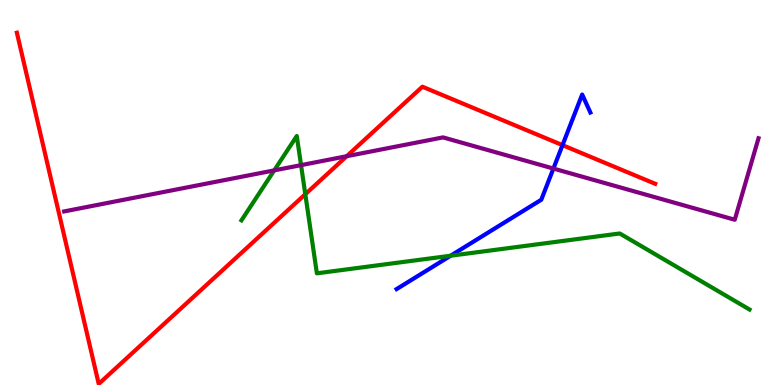[{'lines': ['blue', 'red'], 'intersections': [{'x': 7.26, 'y': 6.23}]}, {'lines': ['green', 'red'], 'intersections': [{'x': 3.94, 'y': 4.96}]}, {'lines': ['purple', 'red'], 'intersections': [{'x': 4.47, 'y': 5.94}]}, {'lines': ['blue', 'green'], 'intersections': [{'x': 5.81, 'y': 3.36}]}, {'lines': ['blue', 'purple'], 'intersections': [{'x': 7.14, 'y': 5.62}]}, {'lines': ['green', 'purple'], 'intersections': [{'x': 3.54, 'y': 5.57}, {'x': 3.88, 'y': 5.71}]}]